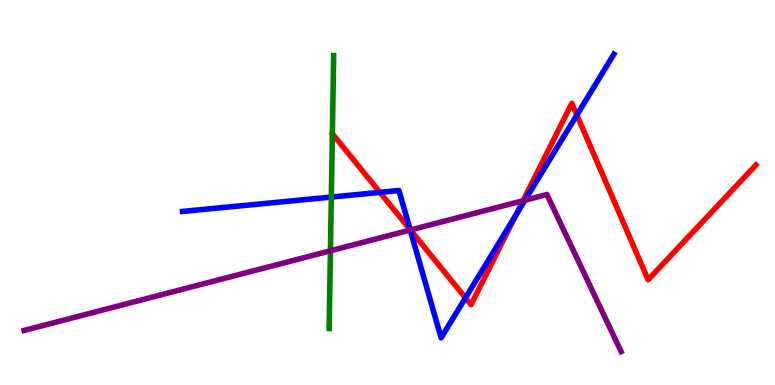[{'lines': ['blue', 'red'], 'intersections': [{'x': 4.9, 'y': 5.0}, {'x': 5.29, 'y': 4.04}, {'x': 6.01, 'y': 2.26}, {'x': 6.66, 'y': 4.41}, {'x': 7.44, 'y': 7.01}]}, {'lines': ['green', 'red'], 'intersections': []}, {'lines': ['purple', 'red'], 'intersections': [{'x': 5.3, 'y': 4.03}, {'x': 6.75, 'y': 4.79}]}, {'lines': ['blue', 'green'], 'intersections': [{'x': 4.28, 'y': 4.88}]}, {'lines': ['blue', 'purple'], 'intersections': [{'x': 5.29, 'y': 4.03}, {'x': 6.77, 'y': 4.8}]}, {'lines': ['green', 'purple'], 'intersections': [{'x': 4.26, 'y': 3.49}]}]